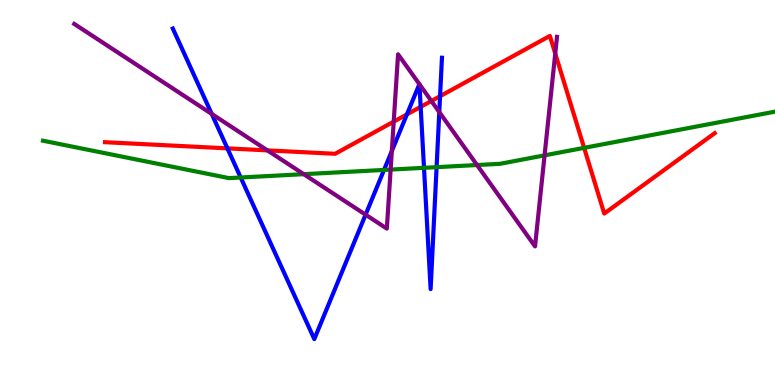[{'lines': ['blue', 'red'], 'intersections': [{'x': 2.93, 'y': 6.15}, {'x': 5.25, 'y': 7.03}, {'x': 5.43, 'y': 7.22}, {'x': 5.68, 'y': 7.5}]}, {'lines': ['green', 'red'], 'intersections': [{'x': 7.54, 'y': 6.16}]}, {'lines': ['purple', 'red'], 'intersections': [{'x': 3.45, 'y': 6.09}, {'x': 5.08, 'y': 6.84}, {'x': 5.57, 'y': 7.38}, {'x': 7.16, 'y': 8.61}]}, {'lines': ['blue', 'green'], 'intersections': [{'x': 3.11, 'y': 5.39}, {'x': 4.96, 'y': 5.59}, {'x': 5.47, 'y': 5.64}, {'x': 5.63, 'y': 5.66}]}, {'lines': ['blue', 'purple'], 'intersections': [{'x': 2.73, 'y': 7.04}, {'x': 4.72, 'y': 4.42}, {'x': 5.06, 'y': 6.08}, {'x': 5.41, 'y': 7.81}, {'x': 5.41, 'y': 7.81}, {'x': 5.67, 'y': 7.09}]}, {'lines': ['green', 'purple'], 'intersections': [{'x': 3.92, 'y': 5.48}, {'x': 5.04, 'y': 5.6}, {'x': 6.16, 'y': 5.71}, {'x': 7.03, 'y': 5.96}]}]